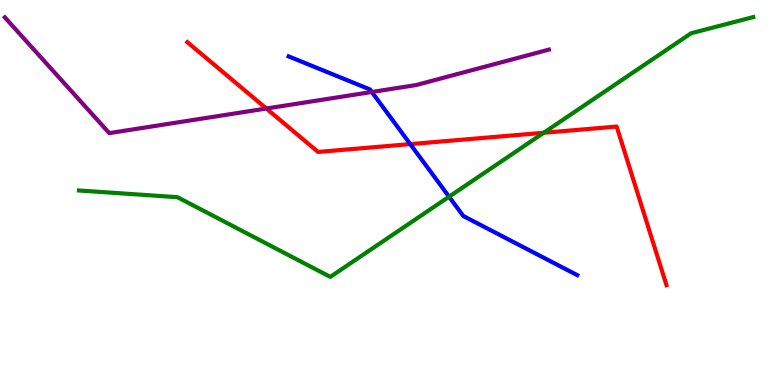[{'lines': ['blue', 'red'], 'intersections': [{'x': 5.29, 'y': 6.26}]}, {'lines': ['green', 'red'], 'intersections': [{'x': 7.02, 'y': 6.55}]}, {'lines': ['purple', 'red'], 'intersections': [{'x': 3.44, 'y': 7.18}]}, {'lines': ['blue', 'green'], 'intersections': [{'x': 5.79, 'y': 4.89}]}, {'lines': ['blue', 'purple'], 'intersections': [{'x': 4.8, 'y': 7.61}]}, {'lines': ['green', 'purple'], 'intersections': []}]